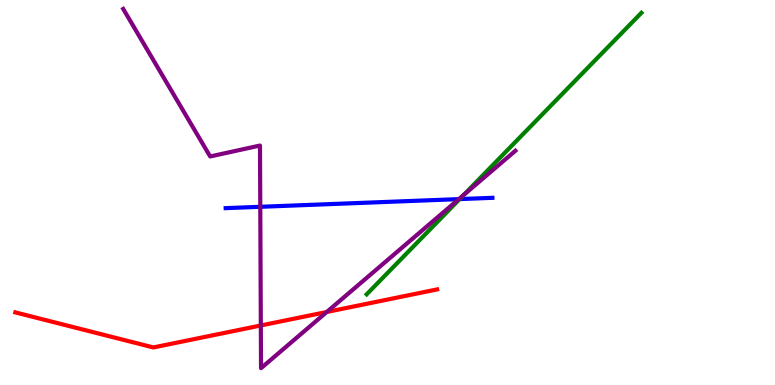[{'lines': ['blue', 'red'], 'intersections': []}, {'lines': ['green', 'red'], 'intersections': []}, {'lines': ['purple', 'red'], 'intersections': [{'x': 3.37, 'y': 1.55}, {'x': 4.22, 'y': 1.9}]}, {'lines': ['blue', 'green'], 'intersections': [{'x': 5.93, 'y': 4.83}]}, {'lines': ['blue', 'purple'], 'intersections': [{'x': 3.36, 'y': 4.63}, {'x': 5.92, 'y': 4.83}]}, {'lines': ['green', 'purple'], 'intersections': [{'x': 5.98, 'y': 4.93}]}]